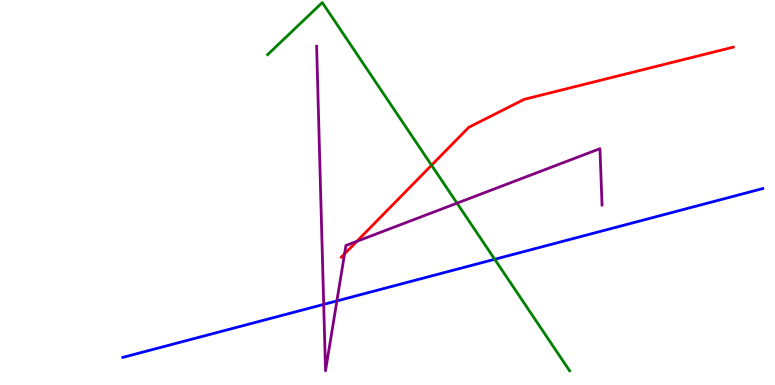[{'lines': ['blue', 'red'], 'intersections': []}, {'lines': ['green', 'red'], 'intersections': [{'x': 5.57, 'y': 5.71}]}, {'lines': ['purple', 'red'], 'intersections': [{'x': 4.45, 'y': 3.41}, {'x': 4.6, 'y': 3.73}]}, {'lines': ['blue', 'green'], 'intersections': [{'x': 6.38, 'y': 3.27}]}, {'lines': ['blue', 'purple'], 'intersections': [{'x': 4.18, 'y': 2.09}, {'x': 4.35, 'y': 2.18}]}, {'lines': ['green', 'purple'], 'intersections': [{'x': 5.9, 'y': 4.72}]}]